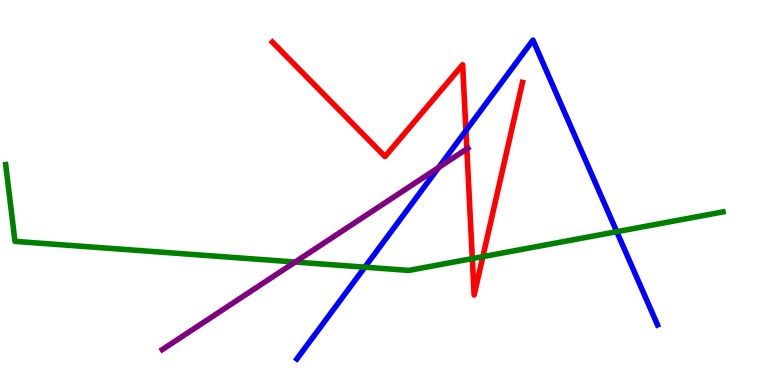[{'lines': ['blue', 'red'], 'intersections': [{'x': 6.01, 'y': 6.61}]}, {'lines': ['green', 'red'], 'intersections': [{'x': 6.09, 'y': 3.28}, {'x': 6.23, 'y': 3.33}]}, {'lines': ['purple', 'red'], 'intersections': [{'x': 6.02, 'y': 6.13}]}, {'lines': ['blue', 'green'], 'intersections': [{'x': 4.71, 'y': 3.06}, {'x': 7.96, 'y': 3.98}]}, {'lines': ['blue', 'purple'], 'intersections': [{'x': 5.66, 'y': 5.65}]}, {'lines': ['green', 'purple'], 'intersections': [{'x': 3.81, 'y': 3.19}]}]